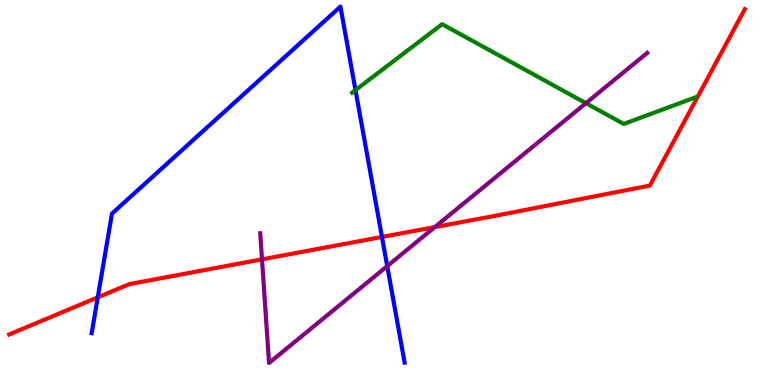[{'lines': ['blue', 'red'], 'intersections': [{'x': 1.26, 'y': 2.28}, {'x': 4.93, 'y': 3.84}]}, {'lines': ['green', 'red'], 'intersections': []}, {'lines': ['purple', 'red'], 'intersections': [{'x': 3.38, 'y': 3.26}, {'x': 5.61, 'y': 4.1}]}, {'lines': ['blue', 'green'], 'intersections': [{'x': 4.59, 'y': 7.66}]}, {'lines': ['blue', 'purple'], 'intersections': [{'x': 5.0, 'y': 3.09}]}, {'lines': ['green', 'purple'], 'intersections': [{'x': 7.56, 'y': 7.32}]}]